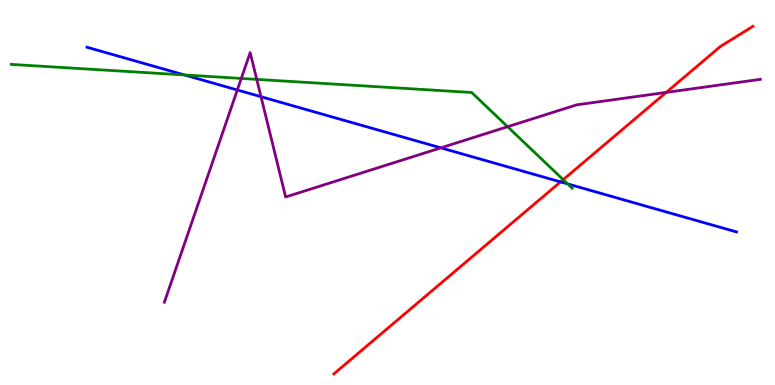[{'lines': ['blue', 'red'], 'intersections': [{'x': 7.23, 'y': 5.28}]}, {'lines': ['green', 'red'], 'intersections': [{'x': 7.27, 'y': 5.33}]}, {'lines': ['purple', 'red'], 'intersections': [{'x': 8.6, 'y': 7.6}]}, {'lines': ['blue', 'green'], 'intersections': [{'x': 2.38, 'y': 8.05}, {'x': 7.32, 'y': 5.22}]}, {'lines': ['blue', 'purple'], 'intersections': [{'x': 3.06, 'y': 7.66}, {'x': 3.37, 'y': 7.49}, {'x': 5.69, 'y': 6.16}]}, {'lines': ['green', 'purple'], 'intersections': [{'x': 3.11, 'y': 7.96}, {'x': 3.31, 'y': 7.94}, {'x': 6.55, 'y': 6.71}]}]